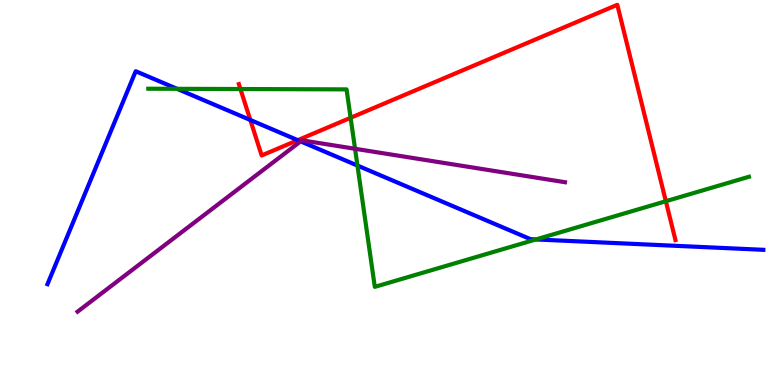[{'lines': ['blue', 'red'], 'intersections': [{'x': 3.23, 'y': 6.88}, {'x': 3.84, 'y': 6.36}]}, {'lines': ['green', 'red'], 'intersections': [{'x': 3.1, 'y': 7.69}, {'x': 4.52, 'y': 6.94}, {'x': 8.59, 'y': 4.77}]}, {'lines': ['purple', 'red'], 'intersections': []}, {'lines': ['blue', 'green'], 'intersections': [{'x': 2.28, 'y': 7.69}, {'x': 4.61, 'y': 5.7}, {'x': 6.92, 'y': 3.78}]}, {'lines': ['blue', 'purple'], 'intersections': [{'x': 3.88, 'y': 6.33}]}, {'lines': ['green', 'purple'], 'intersections': [{'x': 4.58, 'y': 6.14}]}]